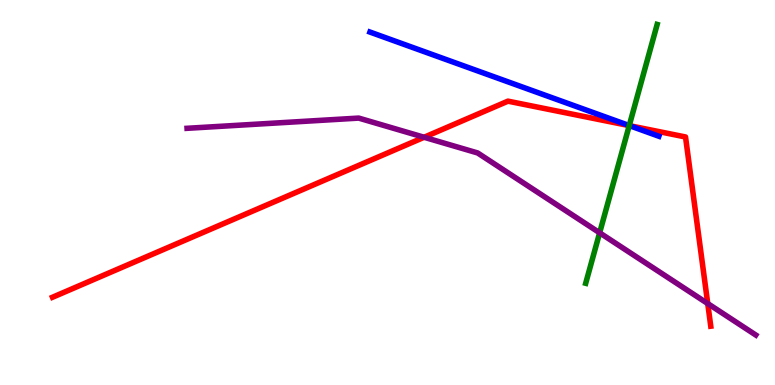[{'lines': ['blue', 'red'], 'intersections': [{'x': 8.12, 'y': 6.74}]}, {'lines': ['green', 'red'], 'intersections': [{'x': 8.12, 'y': 6.74}]}, {'lines': ['purple', 'red'], 'intersections': [{'x': 5.47, 'y': 6.43}, {'x': 9.13, 'y': 2.12}]}, {'lines': ['blue', 'green'], 'intersections': [{'x': 8.12, 'y': 6.74}]}, {'lines': ['blue', 'purple'], 'intersections': []}, {'lines': ['green', 'purple'], 'intersections': [{'x': 7.74, 'y': 3.95}]}]